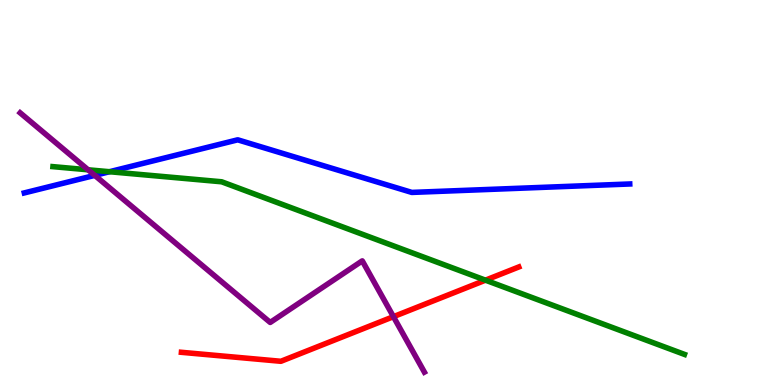[{'lines': ['blue', 'red'], 'intersections': []}, {'lines': ['green', 'red'], 'intersections': [{'x': 6.26, 'y': 2.72}]}, {'lines': ['purple', 'red'], 'intersections': [{'x': 5.08, 'y': 1.77}]}, {'lines': ['blue', 'green'], 'intersections': [{'x': 1.41, 'y': 5.54}]}, {'lines': ['blue', 'purple'], 'intersections': [{'x': 1.22, 'y': 5.44}]}, {'lines': ['green', 'purple'], 'intersections': [{'x': 1.14, 'y': 5.59}]}]